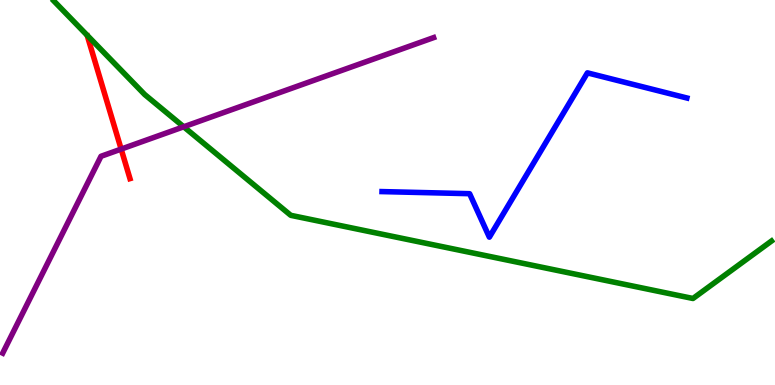[{'lines': ['blue', 'red'], 'intersections': []}, {'lines': ['green', 'red'], 'intersections': []}, {'lines': ['purple', 'red'], 'intersections': [{'x': 1.56, 'y': 6.13}]}, {'lines': ['blue', 'green'], 'intersections': []}, {'lines': ['blue', 'purple'], 'intersections': []}, {'lines': ['green', 'purple'], 'intersections': [{'x': 2.37, 'y': 6.71}]}]